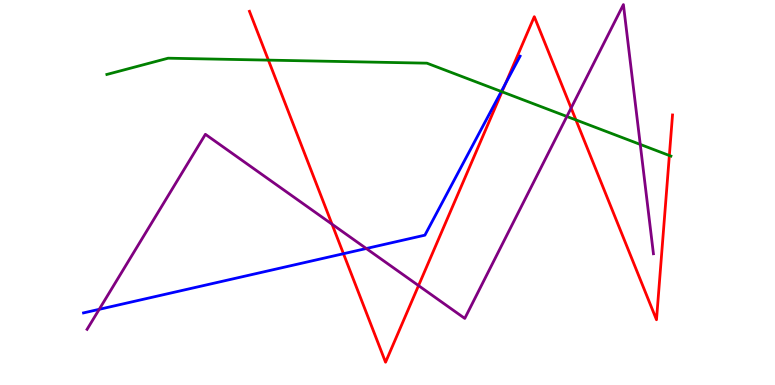[{'lines': ['blue', 'red'], 'intersections': [{'x': 4.43, 'y': 3.41}, {'x': 6.52, 'y': 7.83}]}, {'lines': ['green', 'red'], 'intersections': [{'x': 3.46, 'y': 8.44}, {'x': 6.48, 'y': 7.62}, {'x': 7.43, 'y': 6.89}, {'x': 8.64, 'y': 5.96}]}, {'lines': ['purple', 'red'], 'intersections': [{'x': 4.28, 'y': 4.18}, {'x': 5.4, 'y': 2.58}, {'x': 7.37, 'y': 7.19}]}, {'lines': ['blue', 'green'], 'intersections': [{'x': 6.47, 'y': 7.62}]}, {'lines': ['blue', 'purple'], 'intersections': [{'x': 1.28, 'y': 1.97}, {'x': 4.73, 'y': 3.55}]}, {'lines': ['green', 'purple'], 'intersections': [{'x': 7.31, 'y': 6.97}, {'x': 8.26, 'y': 6.25}]}]